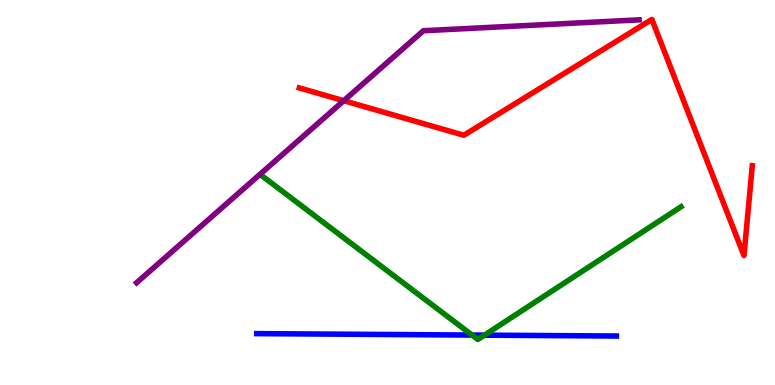[{'lines': ['blue', 'red'], 'intersections': []}, {'lines': ['green', 'red'], 'intersections': []}, {'lines': ['purple', 'red'], 'intersections': [{'x': 4.44, 'y': 7.38}]}, {'lines': ['blue', 'green'], 'intersections': [{'x': 6.09, 'y': 1.3}, {'x': 6.25, 'y': 1.29}]}, {'lines': ['blue', 'purple'], 'intersections': []}, {'lines': ['green', 'purple'], 'intersections': []}]